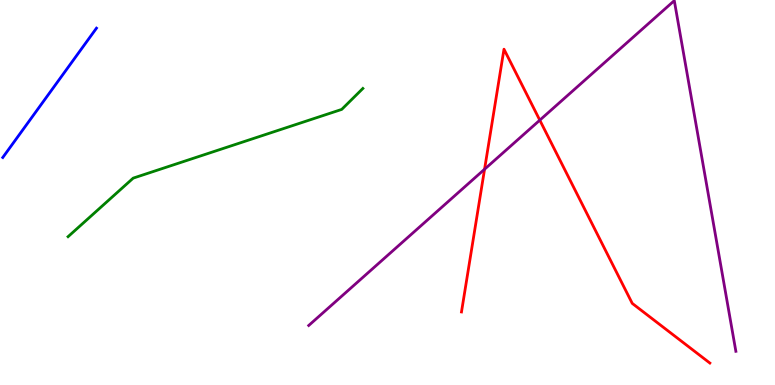[{'lines': ['blue', 'red'], 'intersections': []}, {'lines': ['green', 'red'], 'intersections': []}, {'lines': ['purple', 'red'], 'intersections': [{'x': 6.25, 'y': 5.6}, {'x': 6.97, 'y': 6.88}]}, {'lines': ['blue', 'green'], 'intersections': []}, {'lines': ['blue', 'purple'], 'intersections': []}, {'lines': ['green', 'purple'], 'intersections': []}]